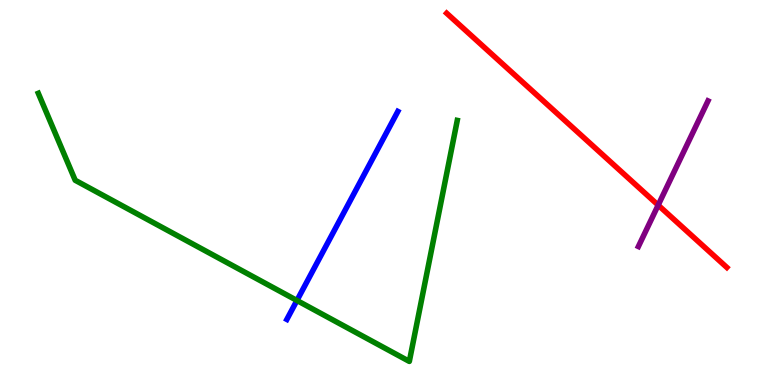[{'lines': ['blue', 'red'], 'intersections': []}, {'lines': ['green', 'red'], 'intersections': []}, {'lines': ['purple', 'red'], 'intersections': [{'x': 8.49, 'y': 4.67}]}, {'lines': ['blue', 'green'], 'intersections': [{'x': 3.83, 'y': 2.2}]}, {'lines': ['blue', 'purple'], 'intersections': []}, {'lines': ['green', 'purple'], 'intersections': []}]